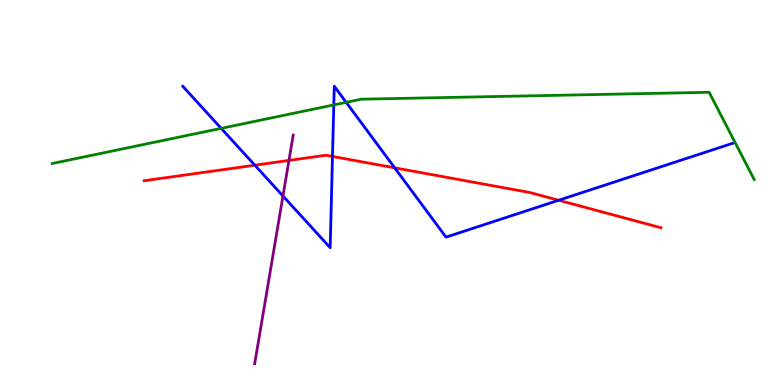[{'lines': ['blue', 'red'], 'intersections': [{'x': 3.29, 'y': 5.71}, {'x': 4.29, 'y': 5.94}, {'x': 5.09, 'y': 5.64}, {'x': 7.21, 'y': 4.8}]}, {'lines': ['green', 'red'], 'intersections': []}, {'lines': ['purple', 'red'], 'intersections': [{'x': 3.73, 'y': 5.83}]}, {'lines': ['blue', 'green'], 'intersections': [{'x': 2.85, 'y': 6.67}, {'x': 4.31, 'y': 7.28}, {'x': 4.47, 'y': 7.34}]}, {'lines': ['blue', 'purple'], 'intersections': [{'x': 3.65, 'y': 4.91}]}, {'lines': ['green', 'purple'], 'intersections': []}]